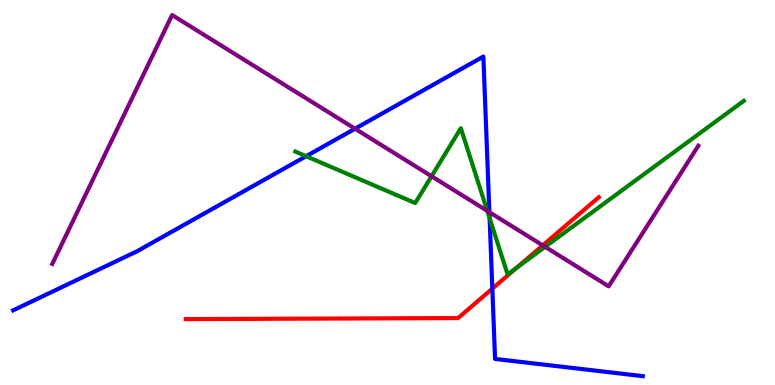[{'lines': ['blue', 'red'], 'intersections': [{'x': 6.35, 'y': 2.5}]}, {'lines': ['green', 'red'], 'intersections': [{'x': 6.67, 'y': 3.04}]}, {'lines': ['purple', 'red'], 'intersections': [{'x': 7.0, 'y': 3.63}]}, {'lines': ['blue', 'green'], 'intersections': [{'x': 3.95, 'y': 5.94}, {'x': 6.32, 'y': 4.33}]}, {'lines': ['blue', 'purple'], 'intersections': [{'x': 4.58, 'y': 6.66}, {'x': 6.31, 'y': 4.49}]}, {'lines': ['green', 'purple'], 'intersections': [{'x': 5.57, 'y': 5.42}, {'x': 6.29, 'y': 4.52}, {'x': 7.03, 'y': 3.59}]}]